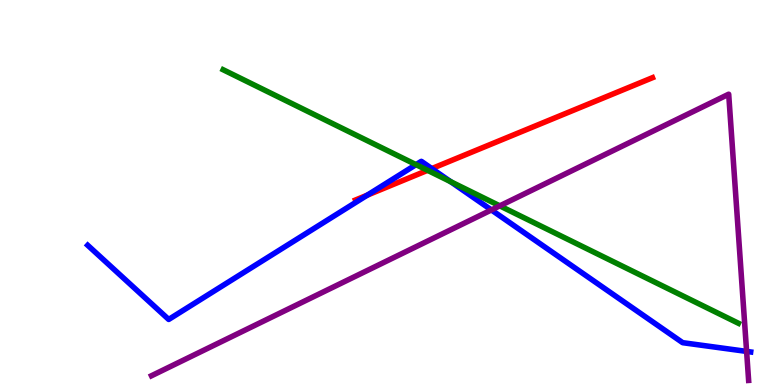[{'lines': ['blue', 'red'], 'intersections': [{'x': 4.74, 'y': 4.93}, {'x': 5.57, 'y': 5.62}]}, {'lines': ['green', 'red'], 'intersections': [{'x': 5.52, 'y': 5.58}]}, {'lines': ['purple', 'red'], 'intersections': []}, {'lines': ['blue', 'green'], 'intersections': [{'x': 5.37, 'y': 5.72}, {'x': 5.82, 'y': 5.28}]}, {'lines': ['blue', 'purple'], 'intersections': [{'x': 6.34, 'y': 4.55}, {'x': 9.63, 'y': 0.872}]}, {'lines': ['green', 'purple'], 'intersections': [{'x': 6.45, 'y': 4.65}]}]